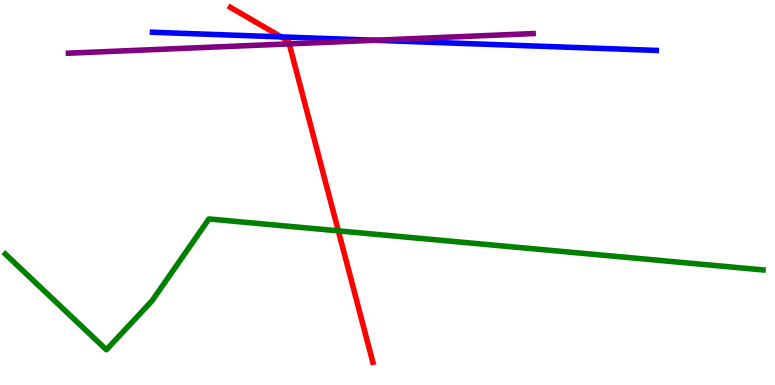[{'lines': ['blue', 'red'], 'intersections': [{'x': 3.63, 'y': 9.04}]}, {'lines': ['green', 'red'], 'intersections': [{'x': 4.37, 'y': 4.0}]}, {'lines': ['purple', 'red'], 'intersections': [{'x': 3.73, 'y': 8.86}]}, {'lines': ['blue', 'green'], 'intersections': []}, {'lines': ['blue', 'purple'], 'intersections': [{'x': 4.83, 'y': 8.95}]}, {'lines': ['green', 'purple'], 'intersections': []}]